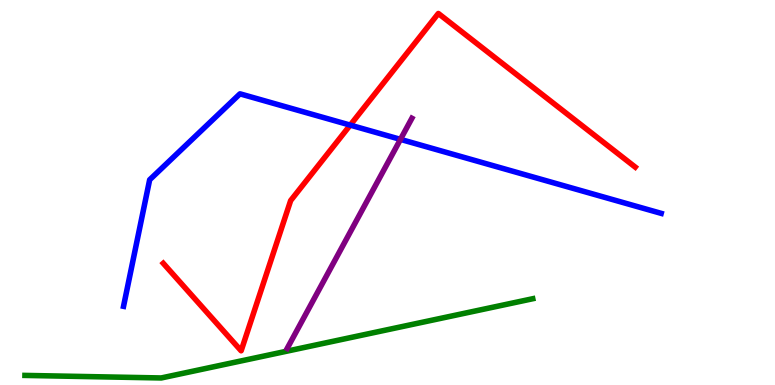[{'lines': ['blue', 'red'], 'intersections': [{'x': 4.52, 'y': 6.75}]}, {'lines': ['green', 'red'], 'intersections': []}, {'lines': ['purple', 'red'], 'intersections': []}, {'lines': ['blue', 'green'], 'intersections': []}, {'lines': ['blue', 'purple'], 'intersections': [{'x': 5.17, 'y': 6.38}]}, {'lines': ['green', 'purple'], 'intersections': []}]